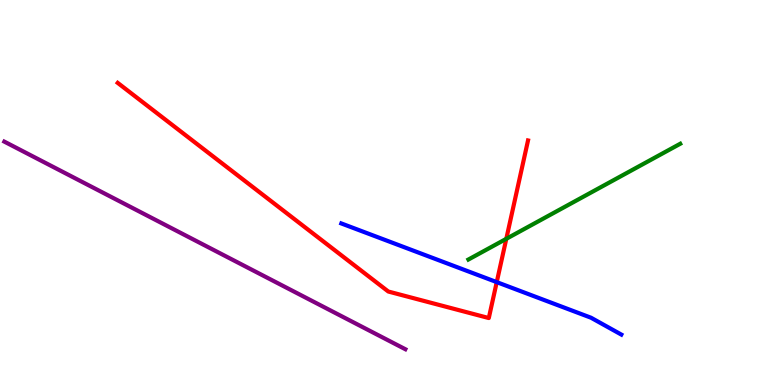[{'lines': ['blue', 'red'], 'intersections': [{'x': 6.41, 'y': 2.67}]}, {'lines': ['green', 'red'], 'intersections': [{'x': 6.53, 'y': 3.8}]}, {'lines': ['purple', 'red'], 'intersections': []}, {'lines': ['blue', 'green'], 'intersections': []}, {'lines': ['blue', 'purple'], 'intersections': []}, {'lines': ['green', 'purple'], 'intersections': []}]